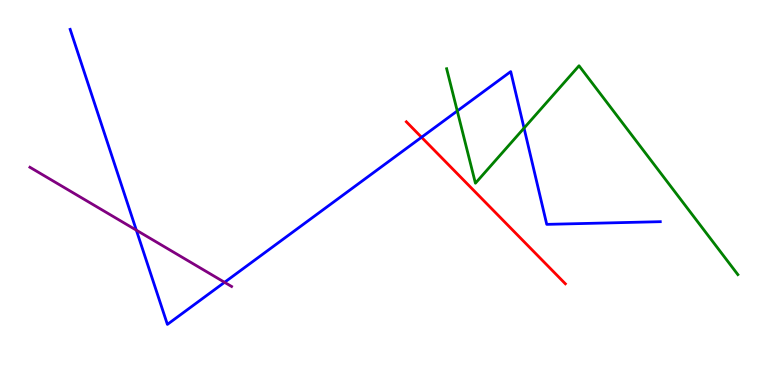[{'lines': ['blue', 'red'], 'intersections': [{'x': 5.44, 'y': 6.43}]}, {'lines': ['green', 'red'], 'intersections': []}, {'lines': ['purple', 'red'], 'intersections': []}, {'lines': ['blue', 'green'], 'intersections': [{'x': 5.9, 'y': 7.12}, {'x': 6.76, 'y': 6.67}]}, {'lines': ['blue', 'purple'], 'intersections': [{'x': 1.76, 'y': 4.02}, {'x': 2.9, 'y': 2.67}]}, {'lines': ['green', 'purple'], 'intersections': []}]